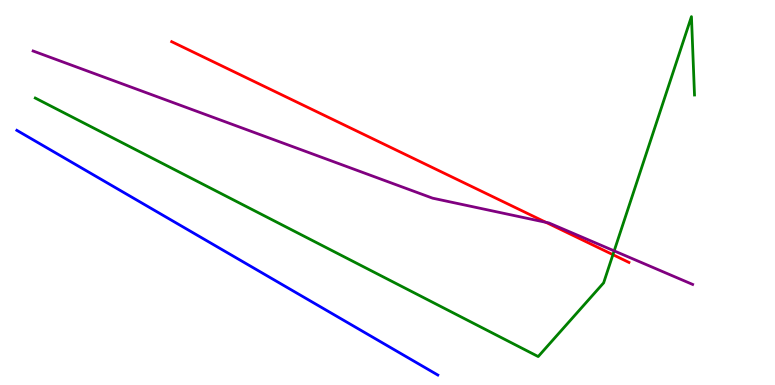[{'lines': ['blue', 'red'], 'intersections': []}, {'lines': ['green', 'red'], 'intersections': [{'x': 7.91, 'y': 3.39}]}, {'lines': ['purple', 'red'], 'intersections': [{'x': 7.04, 'y': 4.23}]}, {'lines': ['blue', 'green'], 'intersections': []}, {'lines': ['blue', 'purple'], 'intersections': []}, {'lines': ['green', 'purple'], 'intersections': [{'x': 7.92, 'y': 3.48}]}]